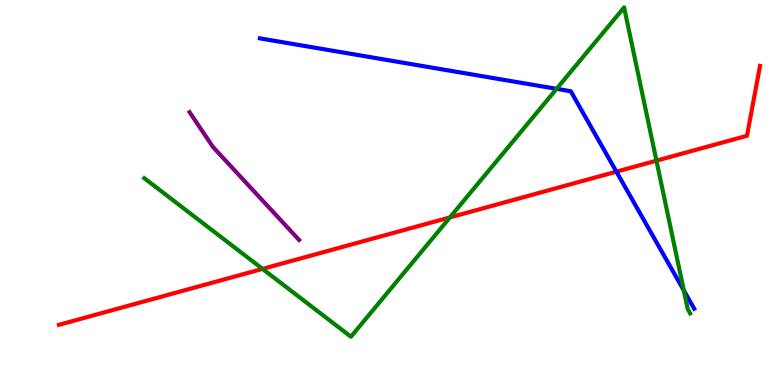[{'lines': ['blue', 'red'], 'intersections': [{'x': 7.95, 'y': 5.54}]}, {'lines': ['green', 'red'], 'intersections': [{'x': 3.39, 'y': 3.02}, {'x': 5.81, 'y': 4.35}, {'x': 8.47, 'y': 5.83}]}, {'lines': ['purple', 'red'], 'intersections': []}, {'lines': ['blue', 'green'], 'intersections': [{'x': 7.18, 'y': 7.69}, {'x': 8.82, 'y': 2.46}]}, {'lines': ['blue', 'purple'], 'intersections': []}, {'lines': ['green', 'purple'], 'intersections': []}]